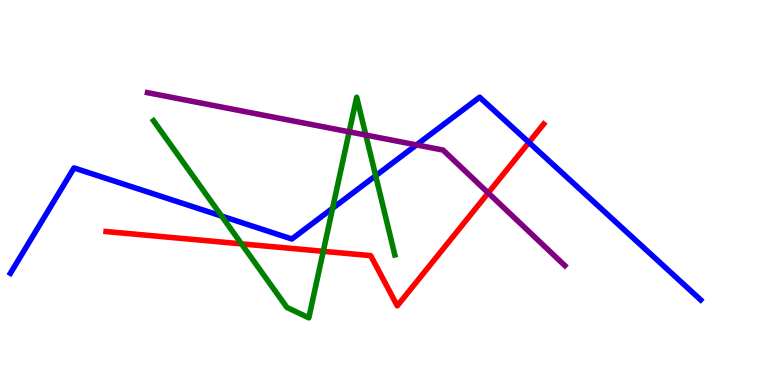[{'lines': ['blue', 'red'], 'intersections': [{'x': 6.82, 'y': 6.3}]}, {'lines': ['green', 'red'], 'intersections': [{'x': 3.12, 'y': 3.67}, {'x': 4.17, 'y': 3.47}]}, {'lines': ['purple', 'red'], 'intersections': [{'x': 6.3, 'y': 4.99}]}, {'lines': ['blue', 'green'], 'intersections': [{'x': 2.86, 'y': 4.39}, {'x': 4.29, 'y': 4.59}, {'x': 4.85, 'y': 5.44}]}, {'lines': ['blue', 'purple'], 'intersections': [{'x': 5.37, 'y': 6.24}]}, {'lines': ['green', 'purple'], 'intersections': [{'x': 4.51, 'y': 6.58}, {'x': 4.72, 'y': 6.49}]}]